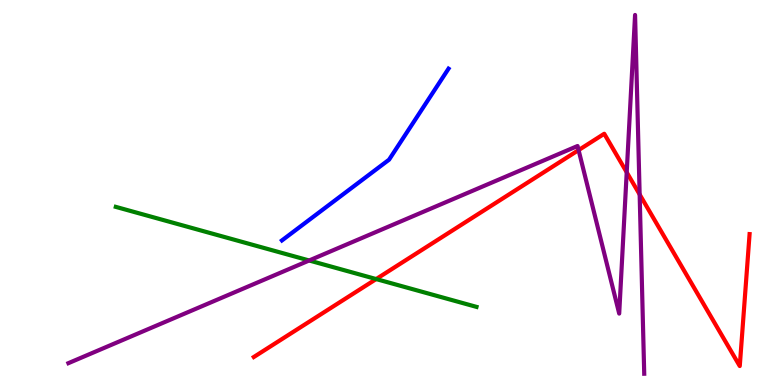[{'lines': ['blue', 'red'], 'intersections': []}, {'lines': ['green', 'red'], 'intersections': [{'x': 4.85, 'y': 2.75}]}, {'lines': ['purple', 'red'], 'intersections': [{'x': 7.47, 'y': 6.1}, {'x': 8.09, 'y': 5.53}, {'x': 8.25, 'y': 4.95}]}, {'lines': ['blue', 'green'], 'intersections': []}, {'lines': ['blue', 'purple'], 'intersections': []}, {'lines': ['green', 'purple'], 'intersections': [{'x': 3.99, 'y': 3.23}]}]